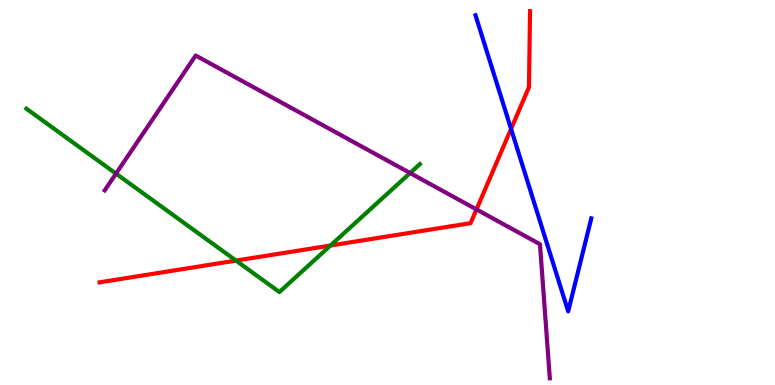[{'lines': ['blue', 'red'], 'intersections': [{'x': 6.59, 'y': 6.65}]}, {'lines': ['green', 'red'], 'intersections': [{'x': 3.05, 'y': 3.23}, {'x': 4.26, 'y': 3.62}]}, {'lines': ['purple', 'red'], 'intersections': [{'x': 6.15, 'y': 4.56}]}, {'lines': ['blue', 'green'], 'intersections': []}, {'lines': ['blue', 'purple'], 'intersections': []}, {'lines': ['green', 'purple'], 'intersections': [{'x': 1.5, 'y': 5.49}, {'x': 5.29, 'y': 5.51}]}]